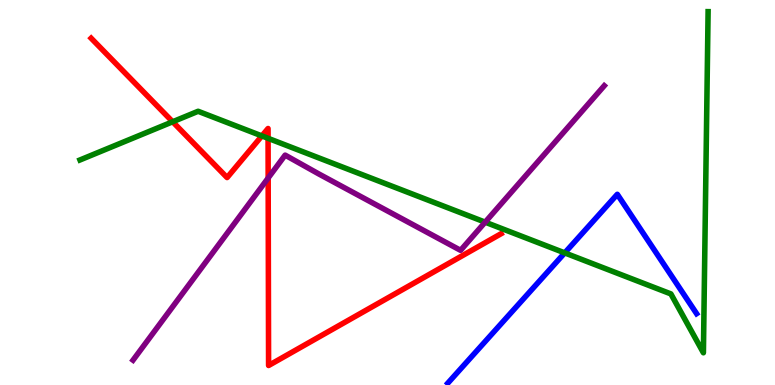[{'lines': ['blue', 'red'], 'intersections': []}, {'lines': ['green', 'red'], 'intersections': [{'x': 2.23, 'y': 6.84}, {'x': 3.38, 'y': 6.47}, {'x': 3.46, 'y': 6.41}]}, {'lines': ['purple', 'red'], 'intersections': [{'x': 3.46, 'y': 5.38}]}, {'lines': ['blue', 'green'], 'intersections': [{'x': 7.29, 'y': 3.43}]}, {'lines': ['blue', 'purple'], 'intersections': []}, {'lines': ['green', 'purple'], 'intersections': [{'x': 6.26, 'y': 4.23}]}]